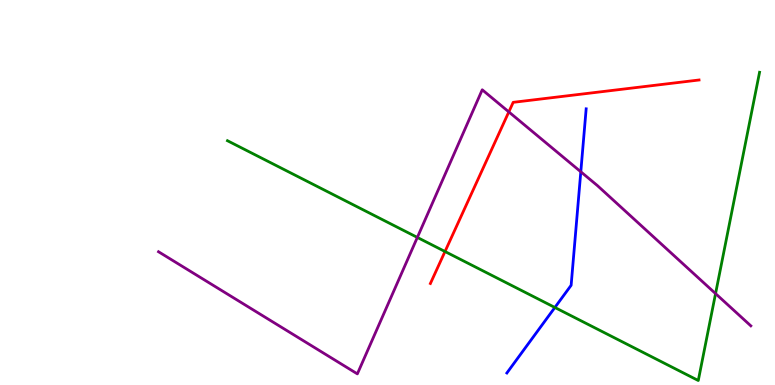[{'lines': ['blue', 'red'], 'intersections': []}, {'lines': ['green', 'red'], 'intersections': [{'x': 5.74, 'y': 3.47}]}, {'lines': ['purple', 'red'], 'intersections': [{'x': 6.57, 'y': 7.09}]}, {'lines': ['blue', 'green'], 'intersections': [{'x': 7.16, 'y': 2.01}]}, {'lines': ['blue', 'purple'], 'intersections': [{'x': 7.49, 'y': 5.54}]}, {'lines': ['green', 'purple'], 'intersections': [{'x': 5.39, 'y': 3.83}, {'x': 9.23, 'y': 2.37}]}]